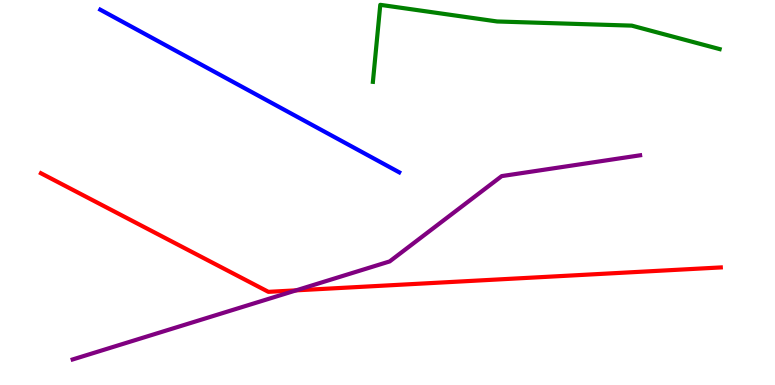[{'lines': ['blue', 'red'], 'intersections': []}, {'lines': ['green', 'red'], 'intersections': []}, {'lines': ['purple', 'red'], 'intersections': [{'x': 3.82, 'y': 2.46}]}, {'lines': ['blue', 'green'], 'intersections': []}, {'lines': ['blue', 'purple'], 'intersections': []}, {'lines': ['green', 'purple'], 'intersections': []}]